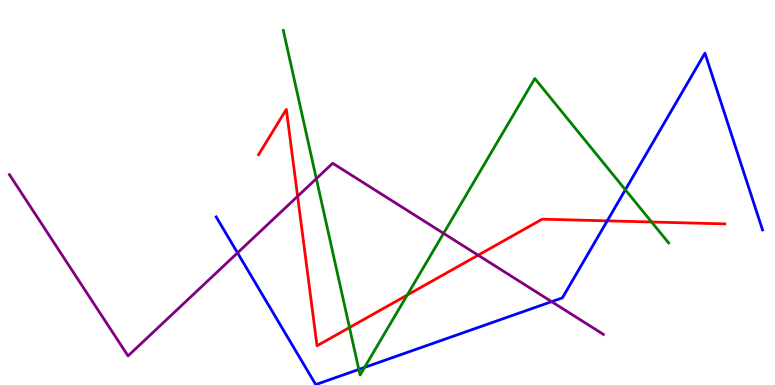[{'lines': ['blue', 'red'], 'intersections': [{'x': 7.84, 'y': 4.26}]}, {'lines': ['green', 'red'], 'intersections': [{'x': 4.51, 'y': 1.49}, {'x': 5.25, 'y': 2.34}, {'x': 8.41, 'y': 4.23}]}, {'lines': ['purple', 'red'], 'intersections': [{'x': 3.84, 'y': 4.9}, {'x': 6.17, 'y': 3.37}]}, {'lines': ['blue', 'green'], 'intersections': [{'x': 4.63, 'y': 0.404}, {'x': 4.7, 'y': 0.457}, {'x': 8.07, 'y': 5.07}]}, {'lines': ['blue', 'purple'], 'intersections': [{'x': 3.06, 'y': 3.43}, {'x': 7.12, 'y': 2.17}]}, {'lines': ['green', 'purple'], 'intersections': [{'x': 4.08, 'y': 5.36}, {'x': 5.72, 'y': 3.94}]}]